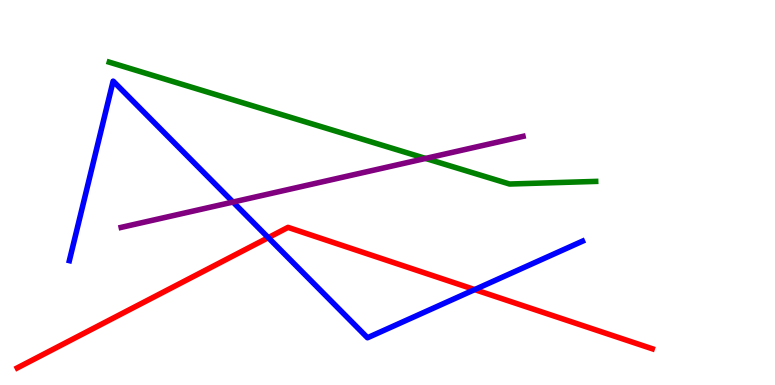[{'lines': ['blue', 'red'], 'intersections': [{'x': 3.46, 'y': 3.83}, {'x': 6.13, 'y': 2.48}]}, {'lines': ['green', 'red'], 'intersections': []}, {'lines': ['purple', 'red'], 'intersections': []}, {'lines': ['blue', 'green'], 'intersections': []}, {'lines': ['blue', 'purple'], 'intersections': [{'x': 3.01, 'y': 4.75}]}, {'lines': ['green', 'purple'], 'intersections': [{'x': 5.49, 'y': 5.88}]}]